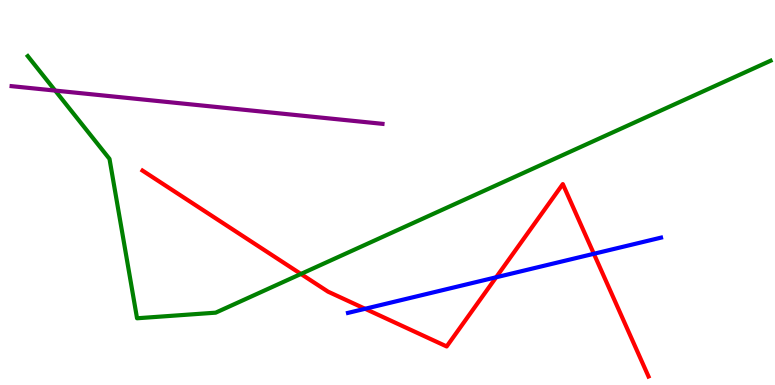[{'lines': ['blue', 'red'], 'intersections': [{'x': 4.71, 'y': 1.98}, {'x': 6.4, 'y': 2.8}, {'x': 7.66, 'y': 3.41}]}, {'lines': ['green', 'red'], 'intersections': [{'x': 3.88, 'y': 2.88}]}, {'lines': ['purple', 'red'], 'intersections': []}, {'lines': ['blue', 'green'], 'intersections': []}, {'lines': ['blue', 'purple'], 'intersections': []}, {'lines': ['green', 'purple'], 'intersections': [{'x': 0.712, 'y': 7.65}]}]